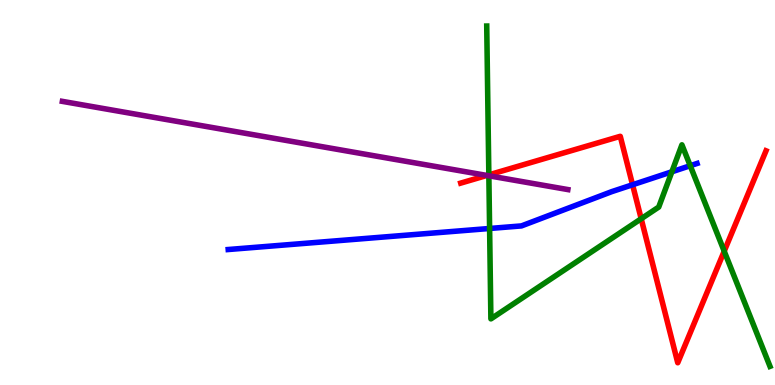[{'lines': ['blue', 'red'], 'intersections': [{'x': 8.16, 'y': 5.2}]}, {'lines': ['green', 'red'], 'intersections': [{'x': 6.31, 'y': 5.46}, {'x': 8.27, 'y': 4.32}, {'x': 9.34, 'y': 3.48}]}, {'lines': ['purple', 'red'], 'intersections': [{'x': 6.28, 'y': 5.44}]}, {'lines': ['blue', 'green'], 'intersections': [{'x': 6.32, 'y': 4.07}, {'x': 8.67, 'y': 5.54}, {'x': 8.91, 'y': 5.7}]}, {'lines': ['blue', 'purple'], 'intersections': []}, {'lines': ['green', 'purple'], 'intersections': [{'x': 6.31, 'y': 5.43}]}]